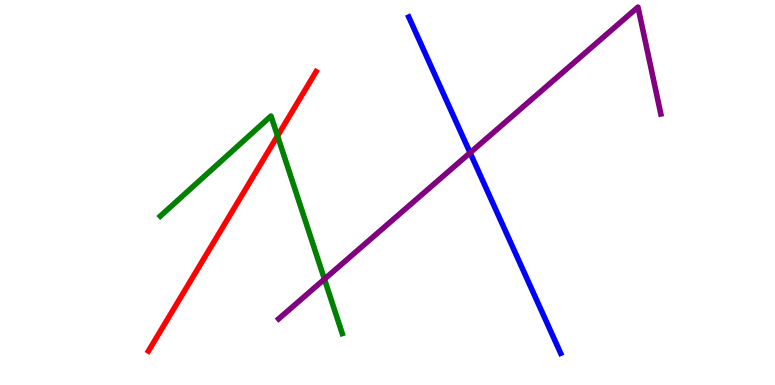[{'lines': ['blue', 'red'], 'intersections': []}, {'lines': ['green', 'red'], 'intersections': [{'x': 3.58, 'y': 6.47}]}, {'lines': ['purple', 'red'], 'intersections': []}, {'lines': ['blue', 'green'], 'intersections': []}, {'lines': ['blue', 'purple'], 'intersections': [{'x': 6.07, 'y': 6.03}]}, {'lines': ['green', 'purple'], 'intersections': [{'x': 4.19, 'y': 2.75}]}]